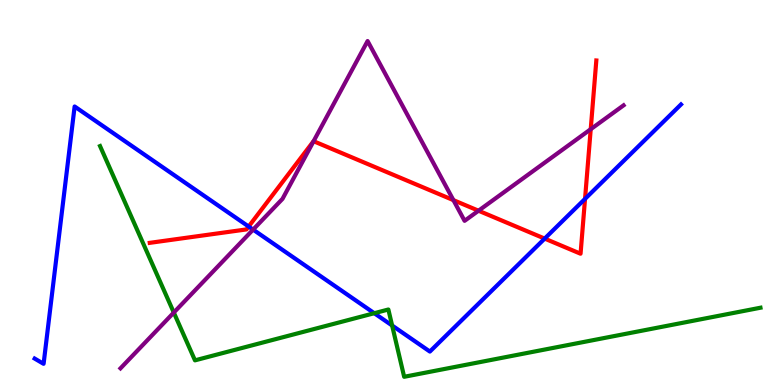[{'lines': ['blue', 'red'], 'intersections': [{'x': 3.21, 'y': 4.12}, {'x': 7.03, 'y': 3.8}, {'x': 7.55, 'y': 4.83}]}, {'lines': ['green', 'red'], 'intersections': []}, {'lines': ['purple', 'red'], 'intersections': [{'x': 4.05, 'y': 6.33}, {'x': 5.85, 'y': 4.8}, {'x': 6.17, 'y': 4.53}, {'x': 7.62, 'y': 6.64}]}, {'lines': ['blue', 'green'], 'intersections': [{'x': 4.83, 'y': 1.86}, {'x': 5.06, 'y': 1.54}]}, {'lines': ['blue', 'purple'], 'intersections': [{'x': 3.27, 'y': 4.04}]}, {'lines': ['green', 'purple'], 'intersections': [{'x': 2.24, 'y': 1.88}]}]